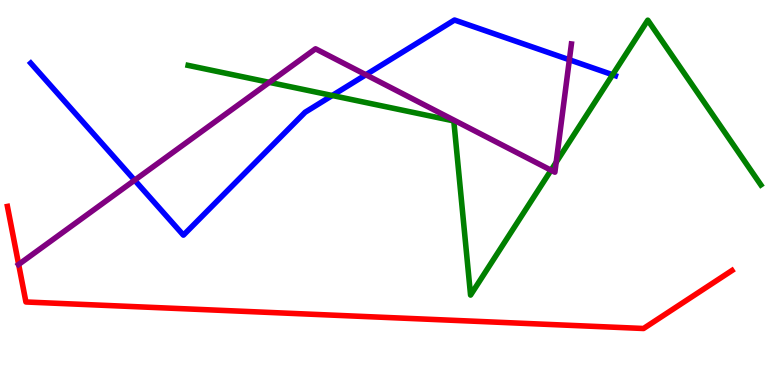[{'lines': ['blue', 'red'], 'intersections': []}, {'lines': ['green', 'red'], 'intersections': []}, {'lines': ['purple', 'red'], 'intersections': [{'x': 0.241, 'y': 3.13}]}, {'lines': ['blue', 'green'], 'intersections': [{'x': 4.29, 'y': 7.52}, {'x': 7.9, 'y': 8.06}]}, {'lines': ['blue', 'purple'], 'intersections': [{'x': 1.74, 'y': 5.32}, {'x': 4.72, 'y': 8.06}, {'x': 7.35, 'y': 8.45}]}, {'lines': ['green', 'purple'], 'intersections': [{'x': 3.48, 'y': 7.86}, {'x': 7.11, 'y': 5.58}, {'x': 7.18, 'y': 5.78}]}]